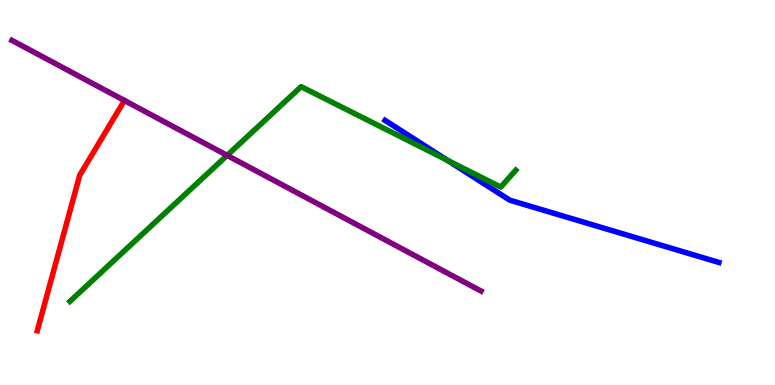[{'lines': ['blue', 'red'], 'intersections': []}, {'lines': ['green', 'red'], 'intersections': []}, {'lines': ['purple', 'red'], 'intersections': [{'x': 1.61, 'y': 7.39}]}, {'lines': ['blue', 'green'], 'intersections': [{'x': 5.77, 'y': 5.84}]}, {'lines': ['blue', 'purple'], 'intersections': []}, {'lines': ['green', 'purple'], 'intersections': [{'x': 2.93, 'y': 5.96}]}]